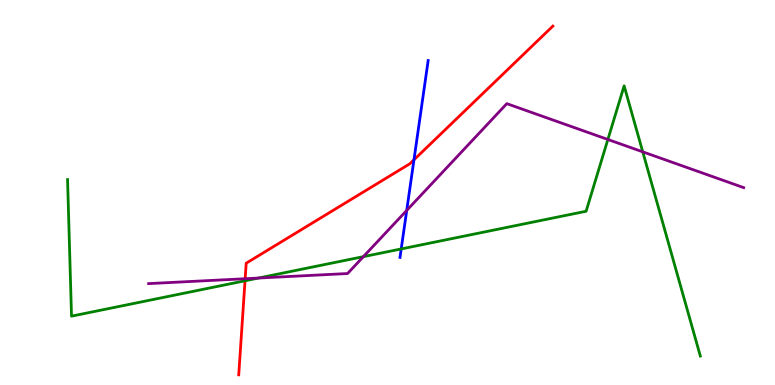[{'lines': ['blue', 'red'], 'intersections': [{'x': 5.34, 'y': 5.85}]}, {'lines': ['green', 'red'], 'intersections': [{'x': 3.16, 'y': 2.71}]}, {'lines': ['purple', 'red'], 'intersections': [{'x': 3.16, 'y': 2.76}]}, {'lines': ['blue', 'green'], 'intersections': [{'x': 5.18, 'y': 3.53}]}, {'lines': ['blue', 'purple'], 'intersections': [{'x': 5.25, 'y': 4.53}]}, {'lines': ['green', 'purple'], 'intersections': [{'x': 3.33, 'y': 2.78}, {'x': 4.69, 'y': 3.33}, {'x': 7.84, 'y': 6.38}, {'x': 8.29, 'y': 6.06}]}]